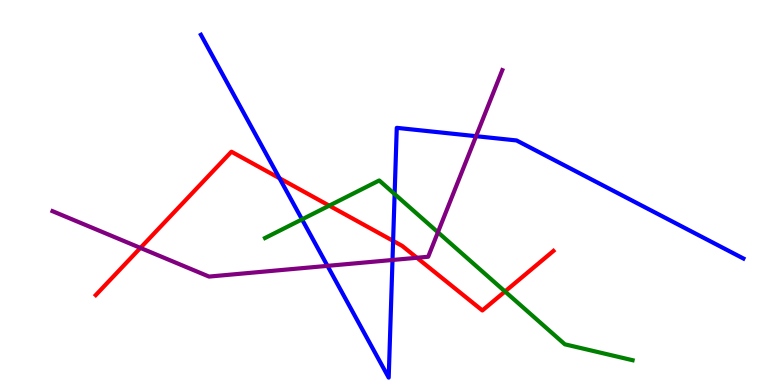[{'lines': ['blue', 'red'], 'intersections': [{'x': 3.61, 'y': 5.37}, {'x': 5.07, 'y': 3.74}]}, {'lines': ['green', 'red'], 'intersections': [{'x': 4.25, 'y': 4.66}, {'x': 6.52, 'y': 2.43}]}, {'lines': ['purple', 'red'], 'intersections': [{'x': 1.81, 'y': 3.56}, {'x': 5.38, 'y': 3.3}]}, {'lines': ['blue', 'green'], 'intersections': [{'x': 3.9, 'y': 4.3}, {'x': 5.09, 'y': 4.96}]}, {'lines': ['blue', 'purple'], 'intersections': [{'x': 4.23, 'y': 3.09}, {'x': 5.06, 'y': 3.25}, {'x': 6.14, 'y': 6.46}]}, {'lines': ['green', 'purple'], 'intersections': [{'x': 5.65, 'y': 3.97}]}]